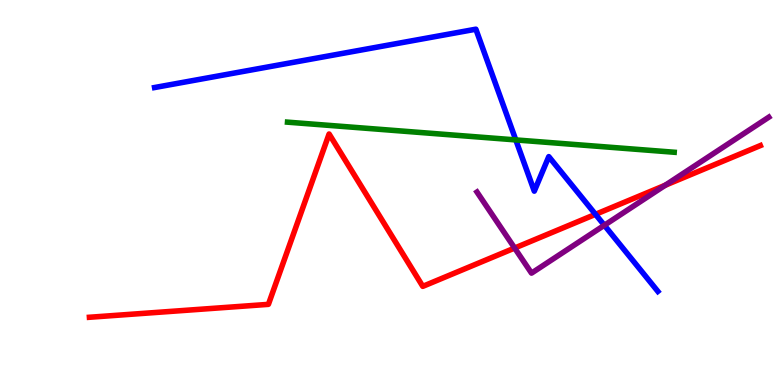[{'lines': ['blue', 'red'], 'intersections': [{'x': 7.68, 'y': 4.43}]}, {'lines': ['green', 'red'], 'intersections': []}, {'lines': ['purple', 'red'], 'intersections': [{'x': 6.64, 'y': 3.56}, {'x': 8.58, 'y': 5.19}]}, {'lines': ['blue', 'green'], 'intersections': [{'x': 6.66, 'y': 6.37}]}, {'lines': ['blue', 'purple'], 'intersections': [{'x': 7.8, 'y': 4.15}]}, {'lines': ['green', 'purple'], 'intersections': []}]